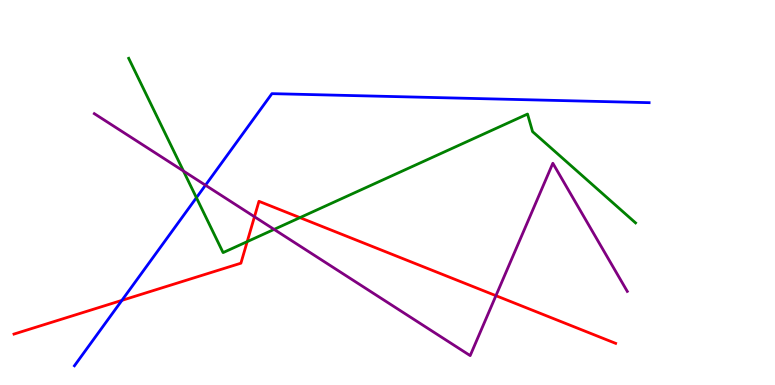[{'lines': ['blue', 'red'], 'intersections': [{'x': 1.57, 'y': 2.2}]}, {'lines': ['green', 'red'], 'intersections': [{'x': 3.19, 'y': 3.72}, {'x': 3.87, 'y': 4.35}]}, {'lines': ['purple', 'red'], 'intersections': [{'x': 3.28, 'y': 4.37}, {'x': 6.4, 'y': 2.32}]}, {'lines': ['blue', 'green'], 'intersections': [{'x': 2.53, 'y': 4.87}]}, {'lines': ['blue', 'purple'], 'intersections': [{'x': 2.65, 'y': 5.19}]}, {'lines': ['green', 'purple'], 'intersections': [{'x': 2.37, 'y': 5.56}, {'x': 3.54, 'y': 4.04}]}]